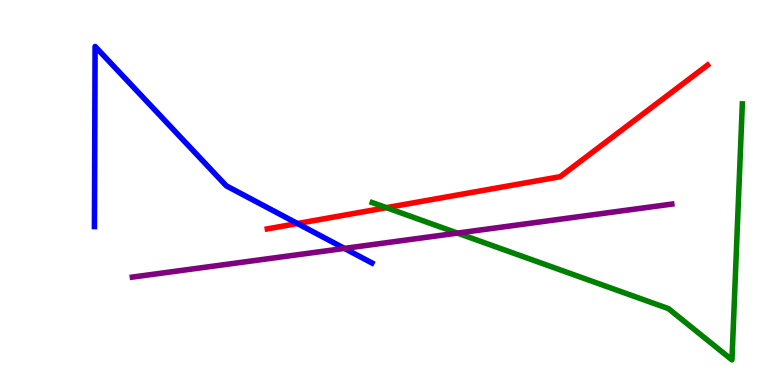[{'lines': ['blue', 'red'], 'intersections': [{'x': 3.84, 'y': 4.19}]}, {'lines': ['green', 'red'], 'intersections': [{'x': 4.99, 'y': 4.61}]}, {'lines': ['purple', 'red'], 'intersections': []}, {'lines': ['blue', 'green'], 'intersections': []}, {'lines': ['blue', 'purple'], 'intersections': [{'x': 4.44, 'y': 3.55}]}, {'lines': ['green', 'purple'], 'intersections': [{'x': 5.9, 'y': 3.95}]}]